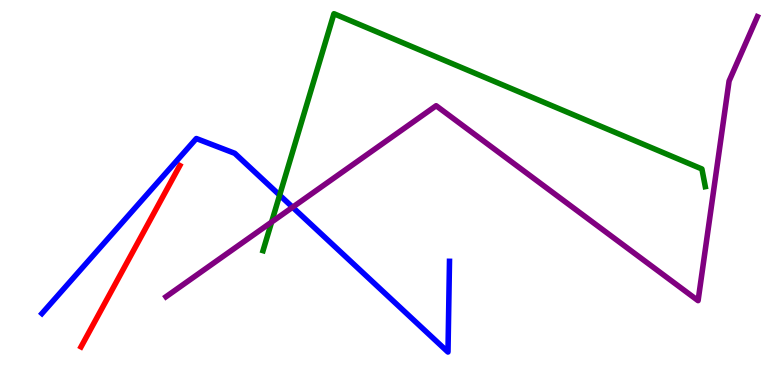[{'lines': ['blue', 'red'], 'intersections': []}, {'lines': ['green', 'red'], 'intersections': []}, {'lines': ['purple', 'red'], 'intersections': []}, {'lines': ['blue', 'green'], 'intersections': [{'x': 3.61, 'y': 4.93}]}, {'lines': ['blue', 'purple'], 'intersections': [{'x': 3.78, 'y': 4.62}]}, {'lines': ['green', 'purple'], 'intersections': [{'x': 3.5, 'y': 4.23}]}]